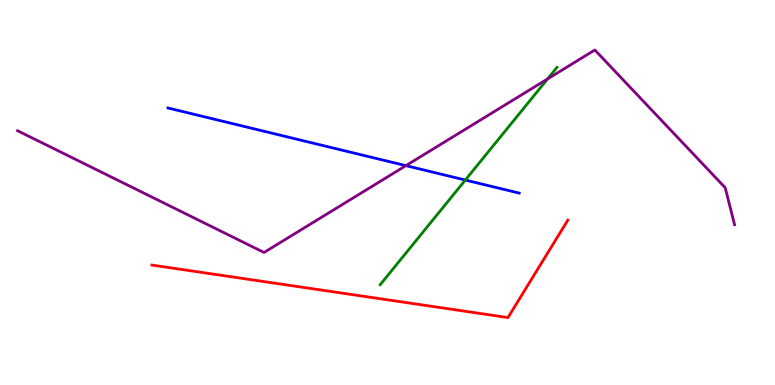[{'lines': ['blue', 'red'], 'intersections': []}, {'lines': ['green', 'red'], 'intersections': []}, {'lines': ['purple', 'red'], 'intersections': []}, {'lines': ['blue', 'green'], 'intersections': [{'x': 6.0, 'y': 5.32}]}, {'lines': ['blue', 'purple'], 'intersections': [{'x': 5.24, 'y': 5.7}]}, {'lines': ['green', 'purple'], 'intersections': [{'x': 7.07, 'y': 7.95}]}]